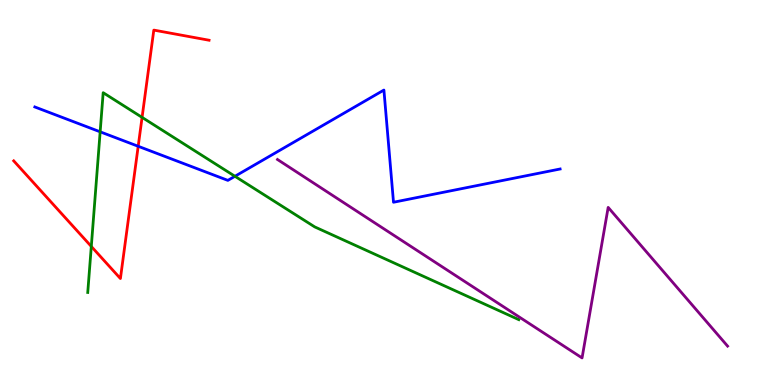[{'lines': ['blue', 'red'], 'intersections': [{'x': 1.78, 'y': 6.2}]}, {'lines': ['green', 'red'], 'intersections': [{'x': 1.18, 'y': 3.6}, {'x': 1.83, 'y': 6.95}]}, {'lines': ['purple', 'red'], 'intersections': []}, {'lines': ['blue', 'green'], 'intersections': [{'x': 1.29, 'y': 6.58}, {'x': 3.03, 'y': 5.42}]}, {'lines': ['blue', 'purple'], 'intersections': []}, {'lines': ['green', 'purple'], 'intersections': []}]